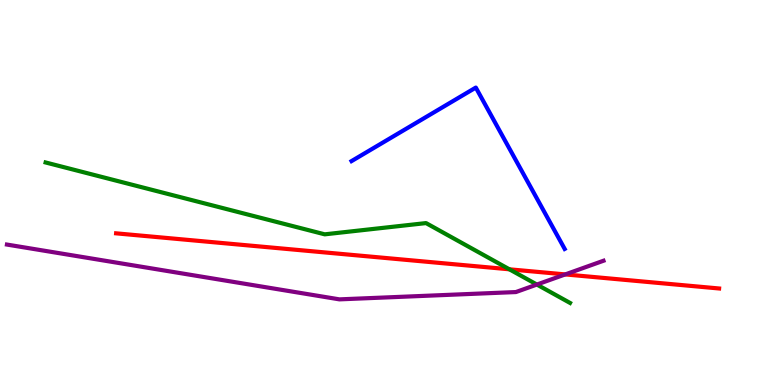[{'lines': ['blue', 'red'], 'intersections': []}, {'lines': ['green', 'red'], 'intersections': [{'x': 6.57, 'y': 3.01}]}, {'lines': ['purple', 'red'], 'intersections': [{'x': 7.29, 'y': 2.87}]}, {'lines': ['blue', 'green'], 'intersections': []}, {'lines': ['blue', 'purple'], 'intersections': []}, {'lines': ['green', 'purple'], 'intersections': [{'x': 6.93, 'y': 2.61}]}]